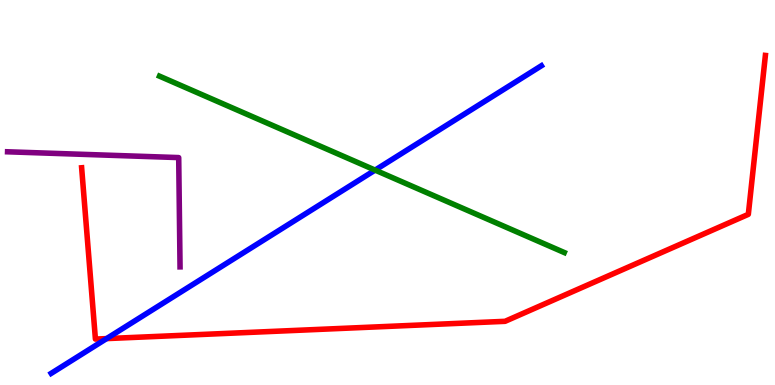[{'lines': ['blue', 'red'], 'intersections': [{'x': 1.38, 'y': 1.21}]}, {'lines': ['green', 'red'], 'intersections': []}, {'lines': ['purple', 'red'], 'intersections': []}, {'lines': ['blue', 'green'], 'intersections': [{'x': 4.84, 'y': 5.58}]}, {'lines': ['blue', 'purple'], 'intersections': []}, {'lines': ['green', 'purple'], 'intersections': []}]